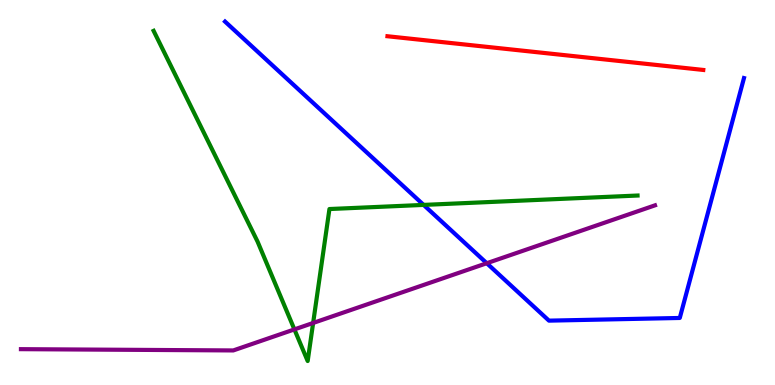[{'lines': ['blue', 'red'], 'intersections': []}, {'lines': ['green', 'red'], 'intersections': []}, {'lines': ['purple', 'red'], 'intersections': []}, {'lines': ['blue', 'green'], 'intersections': [{'x': 5.47, 'y': 4.68}]}, {'lines': ['blue', 'purple'], 'intersections': [{'x': 6.28, 'y': 3.16}]}, {'lines': ['green', 'purple'], 'intersections': [{'x': 3.8, 'y': 1.44}, {'x': 4.04, 'y': 1.61}]}]